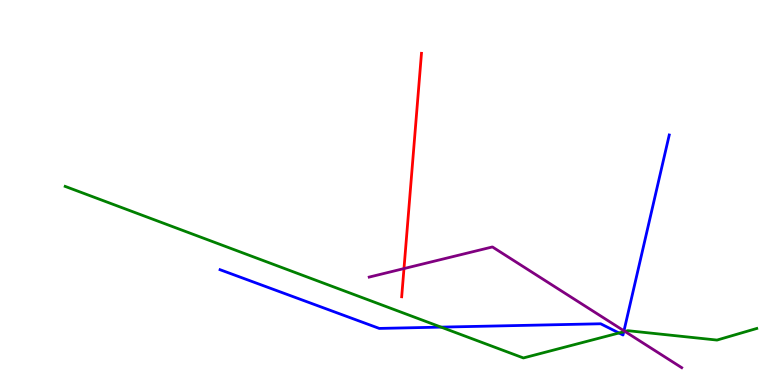[{'lines': ['blue', 'red'], 'intersections': []}, {'lines': ['green', 'red'], 'intersections': []}, {'lines': ['purple', 'red'], 'intersections': [{'x': 5.21, 'y': 3.02}]}, {'lines': ['blue', 'green'], 'intersections': [{'x': 5.69, 'y': 1.5}, {'x': 7.99, 'y': 1.35}, {'x': 8.05, 'y': 1.38}]}, {'lines': ['blue', 'purple'], 'intersections': [{'x': 8.05, 'y': 1.41}]}, {'lines': ['green', 'purple'], 'intersections': [{'x': 8.06, 'y': 1.39}]}]